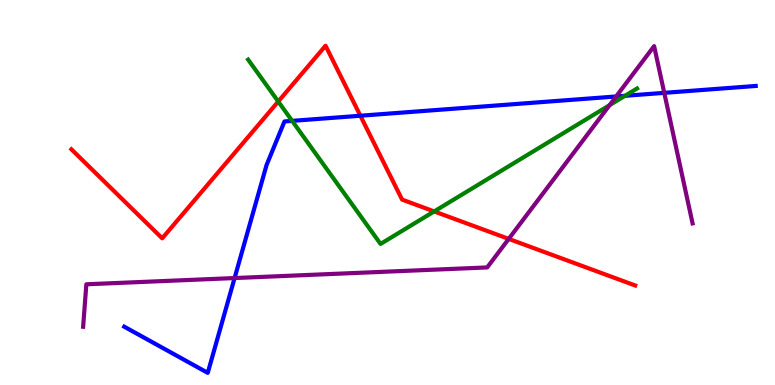[{'lines': ['blue', 'red'], 'intersections': [{'x': 4.65, 'y': 6.99}]}, {'lines': ['green', 'red'], 'intersections': [{'x': 3.59, 'y': 7.36}, {'x': 5.6, 'y': 4.51}]}, {'lines': ['purple', 'red'], 'intersections': [{'x': 6.56, 'y': 3.8}]}, {'lines': ['blue', 'green'], 'intersections': [{'x': 3.77, 'y': 6.86}, {'x': 8.06, 'y': 7.51}]}, {'lines': ['blue', 'purple'], 'intersections': [{'x': 3.03, 'y': 2.78}, {'x': 7.95, 'y': 7.49}, {'x': 8.57, 'y': 7.59}]}, {'lines': ['green', 'purple'], 'intersections': [{'x': 7.87, 'y': 7.27}]}]